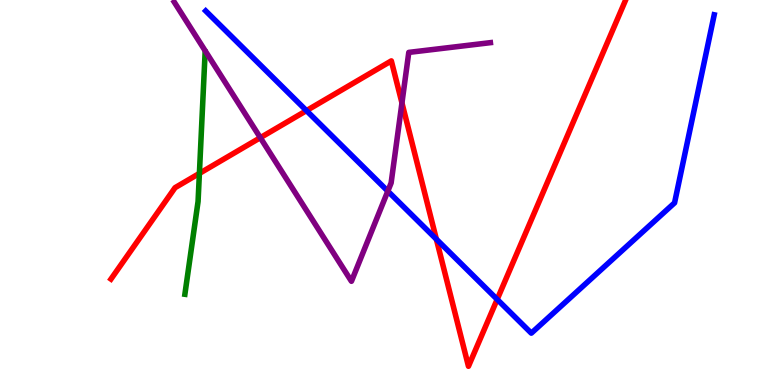[{'lines': ['blue', 'red'], 'intersections': [{'x': 3.95, 'y': 7.13}, {'x': 5.63, 'y': 3.79}, {'x': 6.42, 'y': 2.22}]}, {'lines': ['green', 'red'], 'intersections': [{'x': 2.57, 'y': 5.5}]}, {'lines': ['purple', 'red'], 'intersections': [{'x': 3.36, 'y': 6.42}, {'x': 5.19, 'y': 7.33}]}, {'lines': ['blue', 'green'], 'intersections': []}, {'lines': ['blue', 'purple'], 'intersections': [{'x': 5.0, 'y': 5.04}]}, {'lines': ['green', 'purple'], 'intersections': []}]